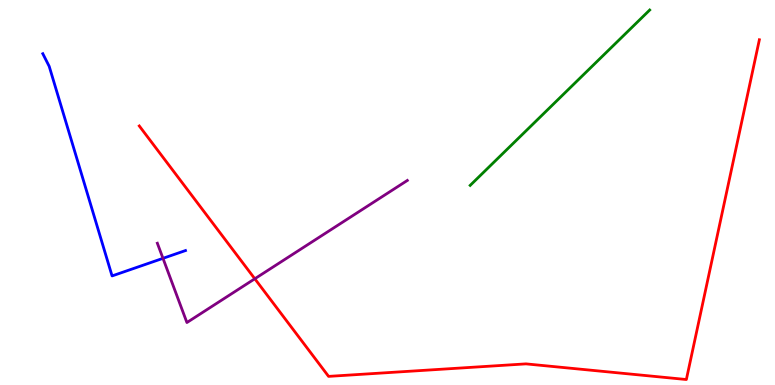[{'lines': ['blue', 'red'], 'intersections': []}, {'lines': ['green', 'red'], 'intersections': []}, {'lines': ['purple', 'red'], 'intersections': [{'x': 3.29, 'y': 2.76}]}, {'lines': ['blue', 'green'], 'intersections': []}, {'lines': ['blue', 'purple'], 'intersections': [{'x': 2.1, 'y': 3.29}]}, {'lines': ['green', 'purple'], 'intersections': []}]